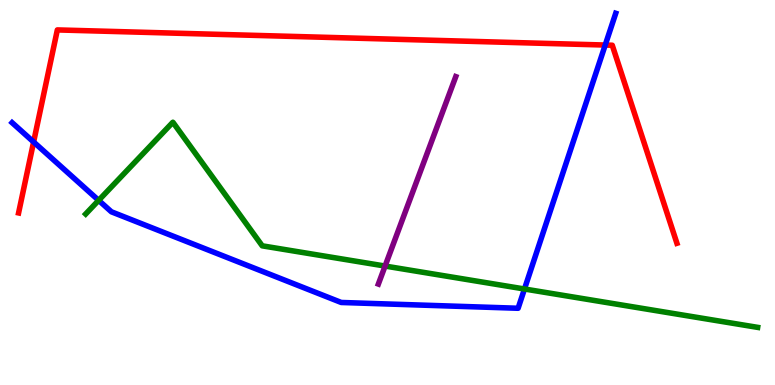[{'lines': ['blue', 'red'], 'intersections': [{'x': 0.434, 'y': 6.31}, {'x': 7.81, 'y': 8.83}]}, {'lines': ['green', 'red'], 'intersections': []}, {'lines': ['purple', 'red'], 'intersections': []}, {'lines': ['blue', 'green'], 'intersections': [{'x': 1.27, 'y': 4.8}, {'x': 6.77, 'y': 2.49}]}, {'lines': ['blue', 'purple'], 'intersections': []}, {'lines': ['green', 'purple'], 'intersections': [{'x': 4.97, 'y': 3.09}]}]